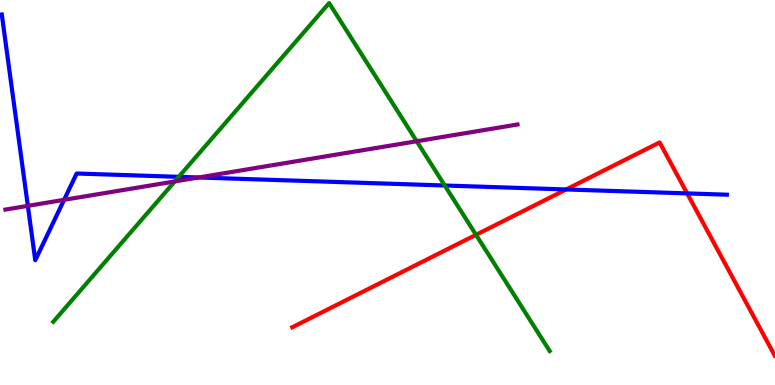[{'lines': ['blue', 'red'], 'intersections': [{'x': 7.31, 'y': 5.08}, {'x': 8.87, 'y': 4.98}]}, {'lines': ['green', 'red'], 'intersections': [{'x': 6.14, 'y': 3.9}]}, {'lines': ['purple', 'red'], 'intersections': []}, {'lines': ['blue', 'green'], 'intersections': [{'x': 2.31, 'y': 5.41}, {'x': 5.74, 'y': 5.18}]}, {'lines': ['blue', 'purple'], 'intersections': [{'x': 0.359, 'y': 4.65}, {'x': 0.827, 'y': 4.81}, {'x': 2.56, 'y': 5.39}]}, {'lines': ['green', 'purple'], 'intersections': [{'x': 2.26, 'y': 5.29}, {'x': 5.38, 'y': 6.33}]}]